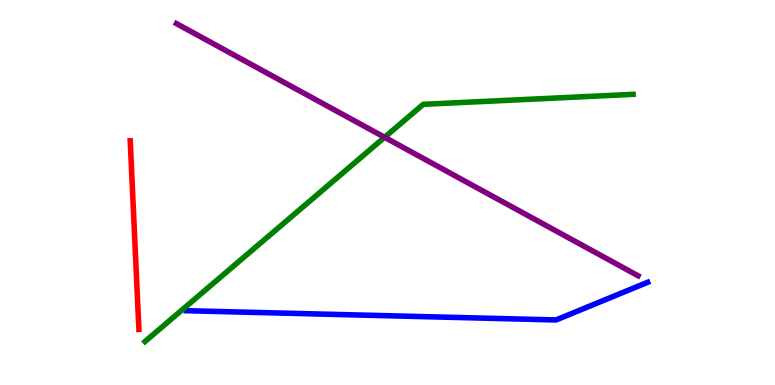[{'lines': ['blue', 'red'], 'intersections': []}, {'lines': ['green', 'red'], 'intersections': []}, {'lines': ['purple', 'red'], 'intersections': []}, {'lines': ['blue', 'green'], 'intersections': []}, {'lines': ['blue', 'purple'], 'intersections': []}, {'lines': ['green', 'purple'], 'intersections': [{'x': 4.96, 'y': 6.43}]}]